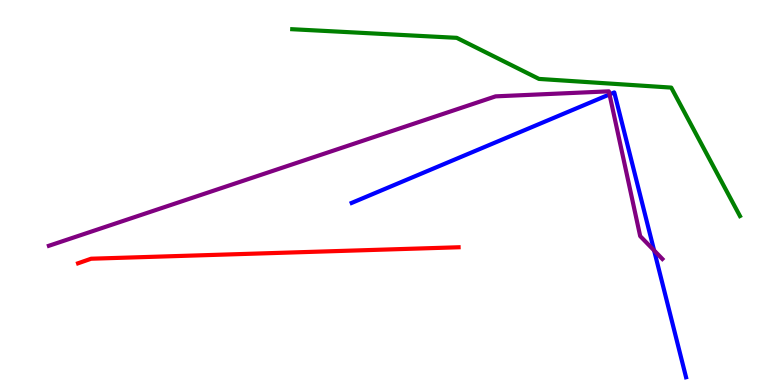[{'lines': ['blue', 'red'], 'intersections': []}, {'lines': ['green', 'red'], 'intersections': []}, {'lines': ['purple', 'red'], 'intersections': []}, {'lines': ['blue', 'green'], 'intersections': []}, {'lines': ['blue', 'purple'], 'intersections': [{'x': 7.86, 'y': 7.55}, {'x': 8.44, 'y': 3.49}]}, {'lines': ['green', 'purple'], 'intersections': []}]